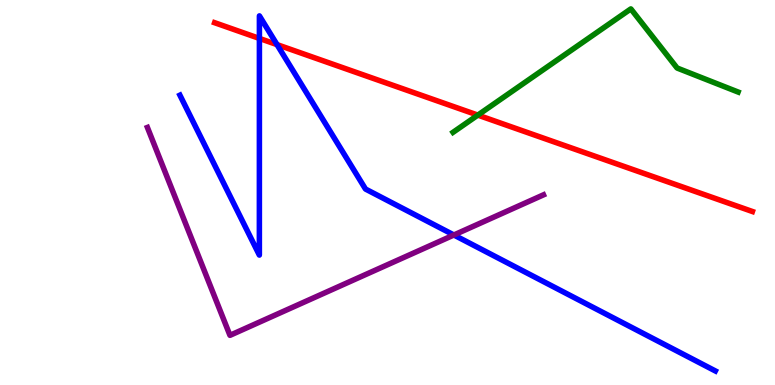[{'lines': ['blue', 'red'], 'intersections': [{'x': 3.35, 'y': 9.0}, {'x': 3.57, 'y': 8.84}]}, {'lines': ['green', 'red'], 'intersections': [{'x': 6.17, 'y': 7.01}]}, {'lines': ['purple', 'red'], 'intersections': []}, {'lines': ['blue', 'green'], 'intersections': []}, {'lines': ['blue', 'purple'], 'intersections': [{'x': 5.86, 'y': 3.9}]}, {'lines': ['green', 'purple'], 'intersections': []}]